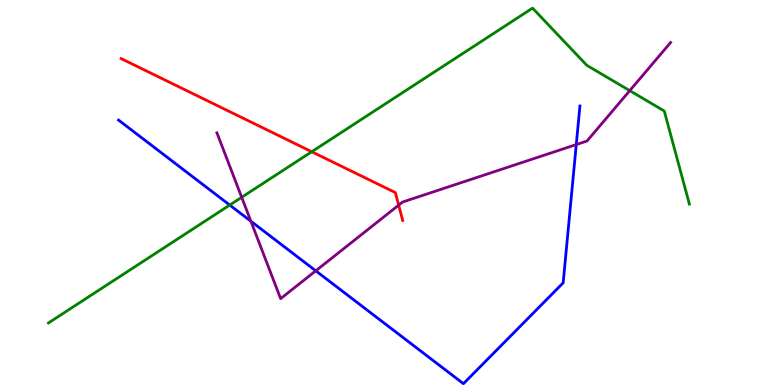[{'lines': ['blue', 'red'], 'intersections': []}, {'lines': ['green', 'red'], 'intersections': [{'x': 4.02, 'y': 6.06}]}, {'lines': ['purple', 'red'], 'intersections': [{'x': 5.14, 'y': 4.67}]}, {'lines': ['blue', 'green'], 'intersections': [{'x': 2.96, 'y': 4.67}]}, {'lines': ['blue', 'purple'], 'intersections': [{'x': 3.24, 'y': 4.25}, {'x': 4.07, 'y': 2.97}, {'x': 7.44, 'y': 6.24}]}, {'lines': ['green', 'purple'], 'intersections': [{'x': 3.12, 'y': 4.88}, {'x': 8.13, 'y': 7.65}]}]